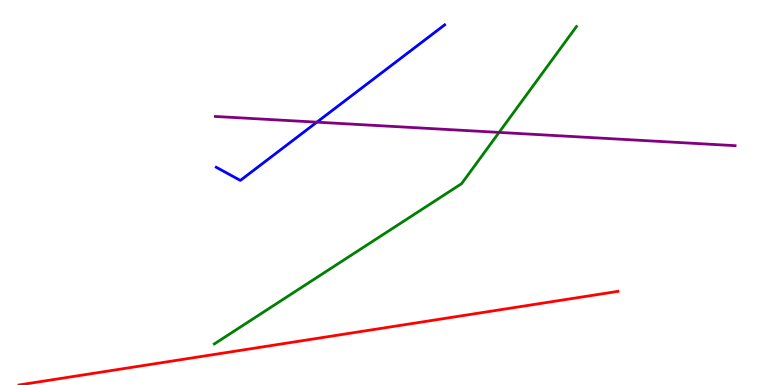[{'lines': ['blue', 'red'], 'intersections': []}, {'lines': ['green', 'red'], 'intersections': []}, {'lines': ['purple', 'red'], 'intersections': []}, {'lines': ['blue', 'green'], 'intersections': []}, {'lines': ['blue', 'purple'], 'intersections': [{'x': 4.09, 'y': 6.83}]}, {'lines': ['green', 'purple'], 'intersections': [{'x': 6.44, 'y': 6.56}]}]